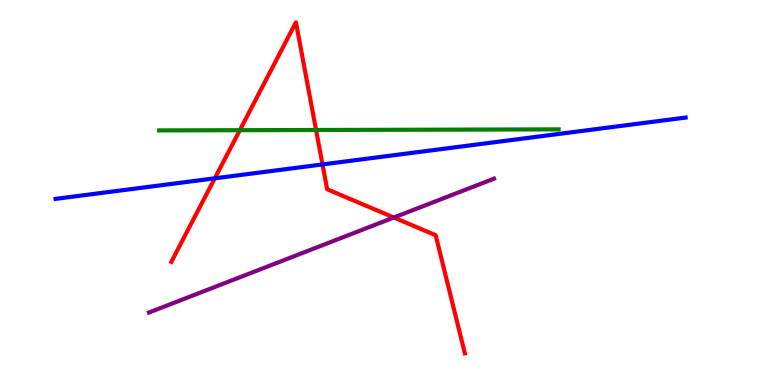[{'lines': ['blue', 'red'], 'intersections': [{'x': 2.77, 'y': 5.37}, {'x': 4.16, 'y': 5.73}]}, {'lines': ['green', 'red'], 'intersections': [{'x': 3.09, 'y': 6.62}, {'x': 4.08, 'y': 6.62}]}, {'lines': ['purple', 'red'], 'intersections': [{'x': 5.08, 'y': 4.35}]}, {'lines': ['blue', 'green'], 'intersections': []}, {'lines': ['blue', 'purple'], 'intersections': []}, {'lines': ['green', 'purple'], 'intersections': []}]